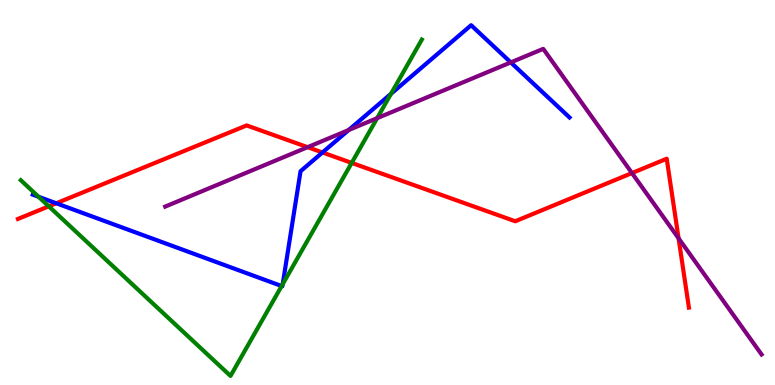[{'lines': ['blue', 'red'], 'intersections': [{'x': 0.726, 'y': 4.72}, {'x': 4.16, 'y': 6.04}]}, {'lines': ['green', 'red'], 'intersections': [{'x': 0.629, 'y': 4.64}, {'x': 4.54, 'y': 5.77}]}, {'lines': ['purple', 'red'], 'intersections': [{'x': 3.97, 'y': 6.18}, {'x': 8.15, 'y': 5.5}, {'x': 8.76, 'y': 3.81}]}, {'lines': ['blue', 'green'], 'intersections': [{'x': 0.497, 'y': 4.89}, {'x': 3.63, 'y': 2.57}, {'x': 3.65, 'y': 2.62}, {'x': 5.05, 'y': 7.56}]}, {'lines': ['blue', 'purple'], 'intersections': [{'x': 4.5, 'y': 6.62}, {'x': 6.59, 'y': 8.38}]}, {'lines': ['green', 'purple'], 'intersections': [{'x': 4.87, 'y': 6.93}]}]